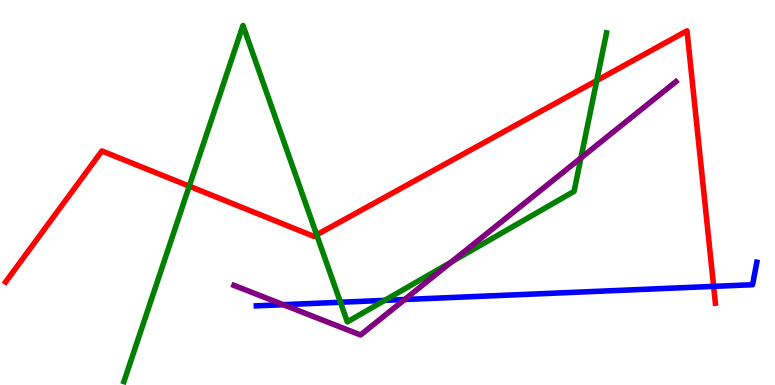[{'lines': ['blue', 'red'], 'intersections': [{'x': 9.21, 'y': 2.56}]}, {'lines': ['green', 'red'], 'intersections': [{'x': 2.44, 'y': 5.16}, {'x': 4.09, 'y': 3.9}, {'x': 7.7, 'y': 7.91}]}, {'lines': ['purple', 'red'], 'intersections': []}, {'lines': ['blue', 'green'], 'intersections': [{'x': 4.39, 'y': 2.15}, {'x': 4.96, 'y': 2.2}]}, {'lines': ['blue', 'purple'], 'intersections': [{'x': 3.66, 'y': 2.09}, {'x': 5.22, 'y': 2.22}]}, {'lines': ['green', 'purple'], 'intersections': [{'x': 5.82, 'y': 3.2}, {'x': 7.5, 'y': 5.9}]}]